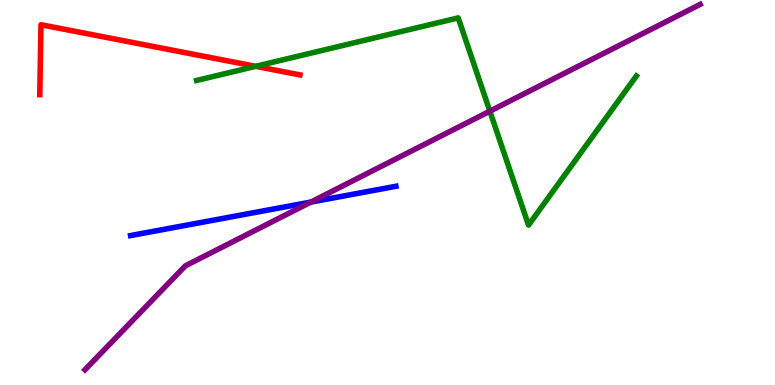[{'lines': ['blue', 'red'], 'intersections': []}, {'lines': ['green', 'red'], 'intersections': [{'x': 3.3, 'y': 8.28}]}, {'lines': ['purple', 'red'], 'intersections': []}, {'lines': ['blue', 'green'], 'intersections': []}, {'lines': ['blue', 'purple'], 'intersections': [{'x': 4.01, 'y': 4.75}]}, {'lines': ['green', 'purple'], 'intersections': [{'x': 6.32, 'y': 7.11}]}]